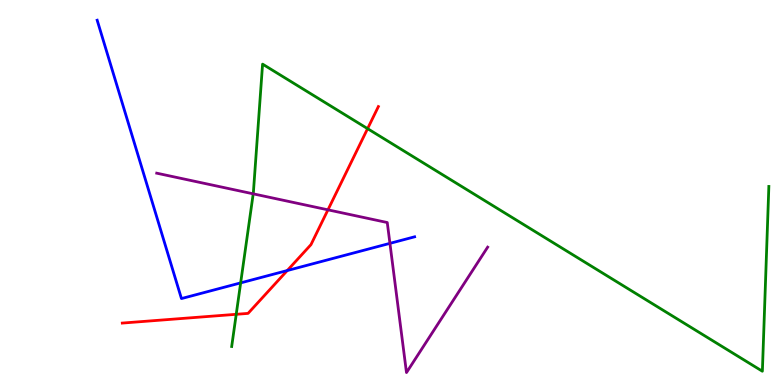[{'lines': ['blue', 'red'], 'intersections': [{'x': 3.71, 'y': 2.97}]}, {'lines': ['green', 'red'], 'intersections': [{'x': 3.05, 'y': 1.84}, {'x': 4.74, 'y': 6.66}]}, {'lines': ['purple', 'red'], 'intersections': [{'x': 4.23, 'y': 4.55}]}, {'lines': ['blue', 'green'], 'intersections': [{'x': 3.11, 'y': 2.65}]}, {'lines': ['blue', 'purple'], 'intersections': [{'x': 5.03, 'y': 3.68}]}, {'lines': ['green', 'purple'], 'intersections': [{'x': 3.27, 'y': 4.97}]}]